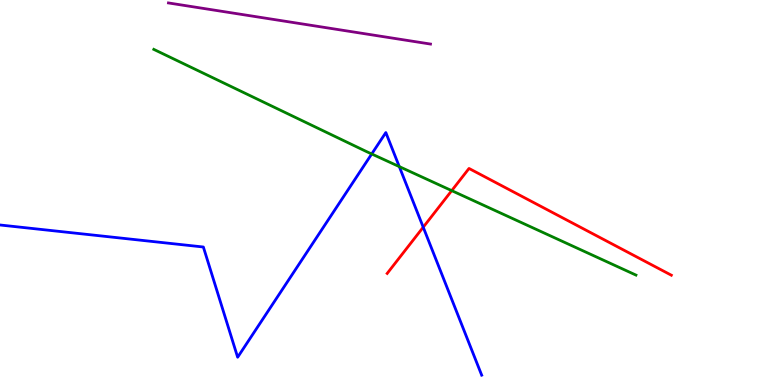[{'lines': ['blue', 'red'], 'intersections': [{'x': 5.46, 'y': 4.1}]}, {'lines': ['green', 'red'], 'intersections': [{'x': 5.83, 'y': 5.05}]}, {'lines': ['purple', 'red'], 'intersections': []}, {'lines': ['blue', 'green'], 'intersections': [{'x': 4.8, 'y': 6.0}, {'x': 5.15, 'y': 5.67}]}, {'lines': ['blue', 'purple'], 'intersections': []}, {'lines': ['green', 'purple'], 'intersections': []}]